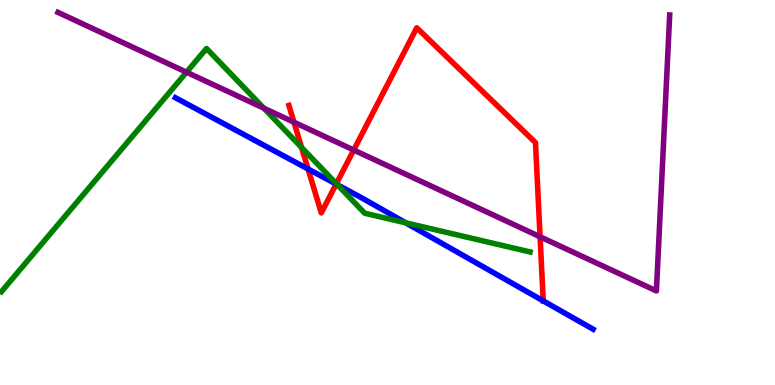[{'lines': ['blue', 'red'], 'intersections': [{'x': 3.97, 'y': 5.61}, {'x': 4.34, 'y': 5.22}, {'x': 7.01, 'y': 2.18}]}, {'lines': ['green', 'red'], 'intersections': [{'x': 3.89, 'y': 6.17}, {'x': 4.34, 'y': 5.23}]}, {'lines': ['purple', 'red'], 'intersections': [{'x': 3.79, 'y': 6.83}, {'x': 4.56, 'y': 6.1}, {'x': 6.97, 'y': 3.85}]}, {'lines': ['blue', 'green'], 'intersections': [{'x': 4.35, 'y': 5.2}, {'x': 5.24, 'y': 4.21}]}, {'lines': ['blue', 'purple'], 'intersections': []}, {'lines': ['green', 'purple'], 'intersections': [{'x': 2.41, 'y': 8.12}, {'x': 3.4, 'y': 7.19}]}]